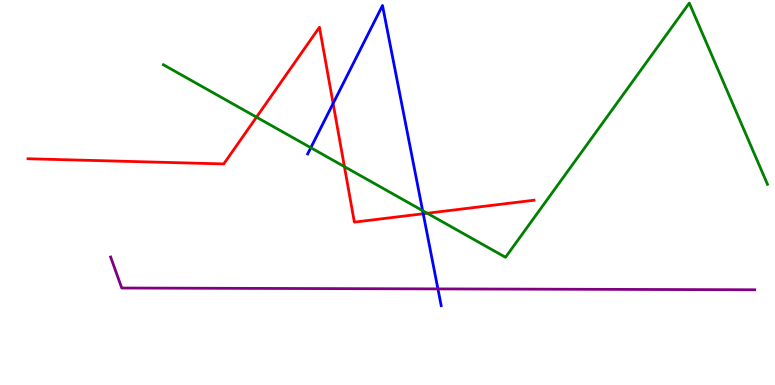[{'lines': ['blue', 'red'], 'intersections': [{'x': 4.3, 'y': 7.31}, {'x': 5.46, 'y': 4.45}]}, {'lines': ['green', 'red'], 'intersections': [{'x': 3.31, 'y': 6.96}, {'x': 4.44, 'y': 5.67}, {'x': 5.51, 'y': 4.46}]}, {'lines': ['purple', 'red'], 'intersections': []}, {'lines': ['blue', 'green'], 'intersections': [{'x': 4.01, 'y': 6.16}, {'x': 5.45, 'y': 4.53}]}, {'lines': ['blue', 'purple'], 'intersections': [{'x': 5.65, 'y': 2.5}]}, {'lines': ['green', 'purple'], 'intersections': []}]